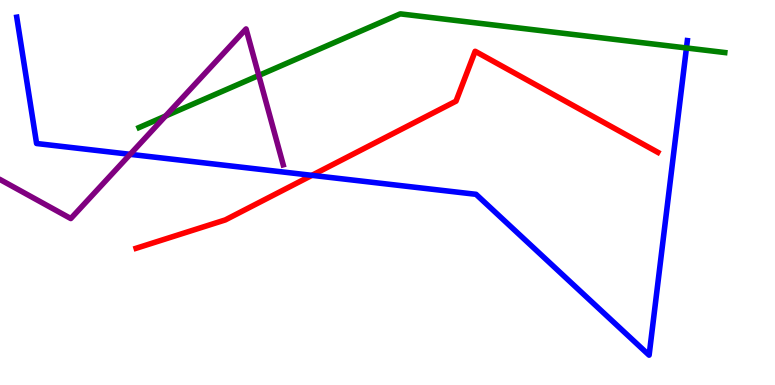[{'lines': ['blue', 'red'], 'intersections': [{'x': 4.02, 'y': 5.45}]}, {'lines': ['green', 'red'], 'intersections': []}, {'lines': ['purple', 'red'], 'intersections': []}, {'lines': ['blue', 'green'], 'intersections': [{'x': 8.86, 'y': 8.75}]}, {'lines': ['blue', 'purple'], 'intersections': [{'x': 1.68, 'y': 5.99}]}, {'lines': ['green', 'purple'], 'intersections': [{'x': 2.14, 'y': 6.99}, {'x': 3.34, 'y': 8.04}]}]